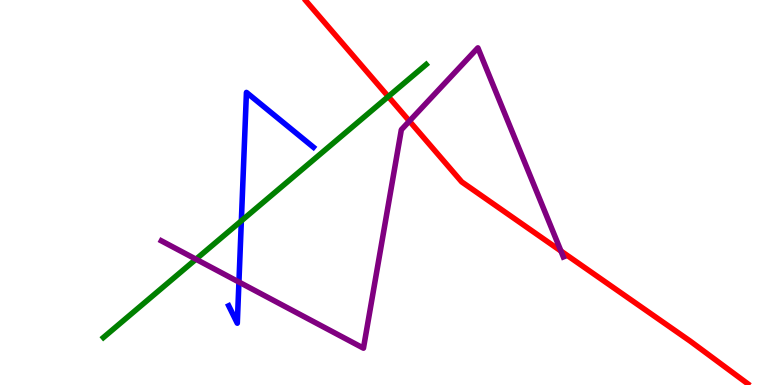[{'lines': ['blue', 'red'], 'intersections': []}, {'lines': ['green', 'red'], 'intersections': [{'x': 5.01, 'y': 7.49}]}, {'lines': ['purple', 'red'], 'intersections': [{'x': 5.28, 'y': 6.85}, {'x': 7.24, 'y': 3.48}]}, {'lines': ['blue', 'green'], 'intersections': [{'x': 3.11, 'y': 4.26}]}, {'lines': ['blue', 'purple'], 'intersections': [{'x': 3.08, 'y': 2.67}]}, {'lines': ['green', 'purple'], 'intersections': [{'x': 2.53, 'y': 3.27}]}]